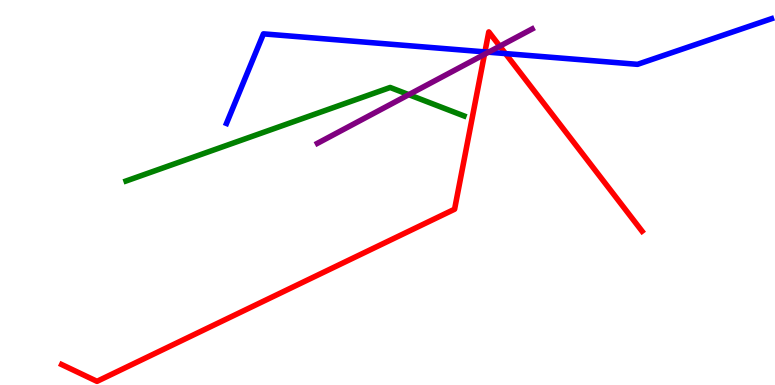[{'lines': ['blue', 'red'], 'intersections': [{'x': 6.26, 'y': 8.65}, {'x': 6.52, 'y': 8.61}]}, {'lines': ['green', 'red'], 'intersections': []}, {'lines': ['purple', 'red'], 'intersections': [{'x': 6.25, 'y': 8.59}, {'x': 6.45, 'y': 8.8}]}, {'lines': ['blue', 'green'], 'intersections': []}, {'lines': ['blue', 'purple'], 'intersections': [{'x': 6.3, 'y': 8.64}]}, {'lines': ['green', 'purple'], 'intersections': [{'x': 5.27, 'y': 7.54}]}]